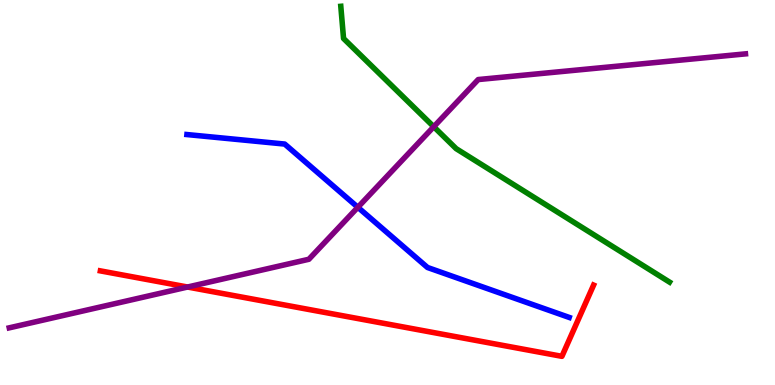[{'lines': ['blue', 'red'], 'intersections': []}, {'lines': ['green', 'red'], 'intersections': []}, {'lines': ['purple', 'red'], 'intersections': [{'x': 2.42, 'y': 2.54}]}, {'lines': ['blue', 'green'], 'intersections': []}, {'lines': ['blue', 'purple'], 'intersections': [{'x': 4.62, 'y': 4.62}]}, {'lines': ['green', 'purple'], 'intersections': [{'x': 5.6, 'y': 6.71}]}]